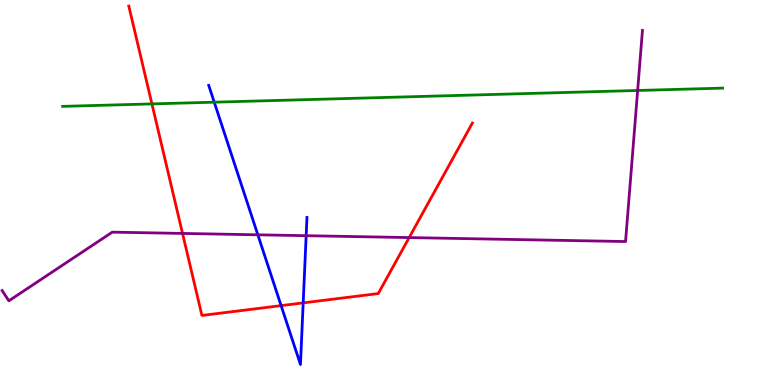[{'lines': ['blue', 'red'], 'intersections': [{'x': 3.63, 'y': 2.06}, {'x': 3.91, 'y': 2.13}]}, {'lines': ['green', 'red'], 'intersections': [{'x': 1.96, 'y': 7.3}]}, {'lines': ['purple', 'red'], 'intersections': [{'x': 2.36, 'y': 3.94}, {'x': 5.28, 'y': 3.83}]}, {'lines': ['blue', 'green'], 'intersections': [{'x': 2.76, 'y': 7.35}]}, {'lines': ['blue', 'purple'], 'intersections': [{'x': 3.33, 'y': 3.9}, {'x': 3.95, 'y': 3.88}]}, {'lines': ['green', 'purple'], 'intersections': [{'x': 8.23, 'y': 7.65}]}]